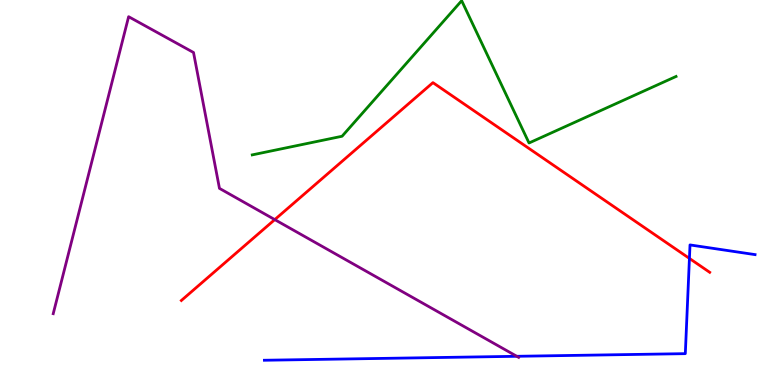[{'lines': ['blue', 'red'], 'intersections': [{'x': 8.9, 'y': 3.29}]}, {'lines': ['green', 'red'], 'intersections': []}, {'lines': ['purple', 'red'], 'intersections': [{'x': 3.55, 'y': 4.3}]}, {'lines': ['blue', 'green'], 'intersections': []}, {'lines': ['blue', 'purple'], 'intersections': [{'x': 6.67, 'y': 0.746}]}, {'lines': ['green', 'purple'], 'intersections': []}]